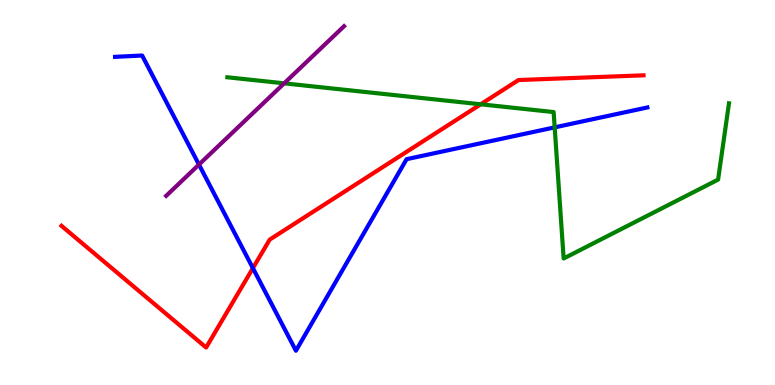[{'lines': ['blue', 'red'], 'intersections': [{'x': 3.26, 'y': 3.04}]}, {'lines': ['green', 'red'], 'intersections': [{'x': 6.2, 'y': 7.29}]}, {'lines': ['purple', 'red'], 'intersections': []}, {'lines': ['blue', 'green'], 'intersections': [{'x': 7.16, 'y': 6.69}]}, {'lines': ['blue', 'purple'], 'intersections': [{'x': 2.57, 'y': 5.73}]}, {'lines': ['green', 'purple'], 'intersections': [{'x': 3.67, 'y': 7.84}]}]